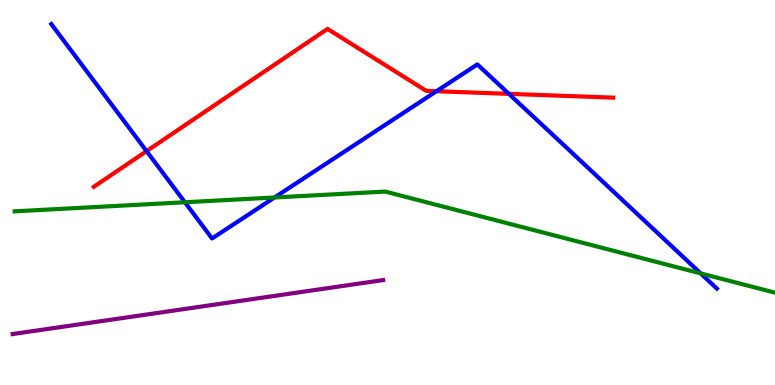[{'lines': ['blue', 'red'], 'intersections': [{'x': 1.89, 'y': 6.07}, {'x': 5.63, 'y': 7.63}, {'x': 6.57, 'y': 7.56}]}, {'lines': ['green', 'red'], 'intersections': []}, {'lines': ['purple', 'red'], 'intersections': []}, {'lines': ['blue', 'green'], 'intersections': [{'x': 2.39, 'y': 4.75}, {'x': 3.54, 'y': 4.87}, {'x': 9.04, 'y': 2.9}]}, {'lines': ['blue', 'purple'], 'intersections': []}, {'lines': ['green', 'purple'], 'intersections': []}]